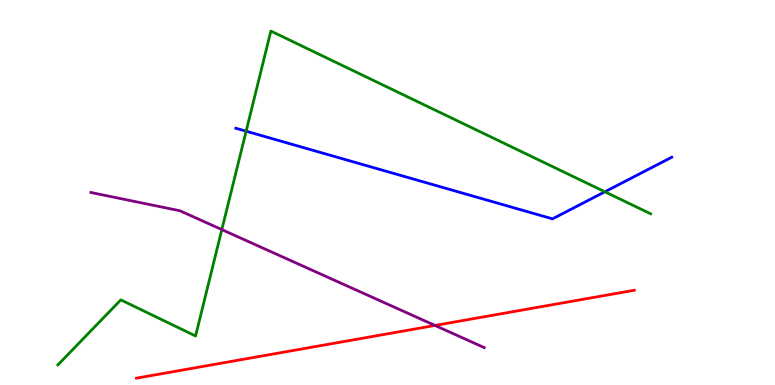[{'lines': ['blue', 'red'], 'intersections': []}, {'lines': ['green', 'red'], 'intersections': []}, {'lines': ['purple', 'red'], 'intersections': [{'x': 5.61, 'y': 1.55}]}, {'lines': ['blue', 'green'], 'intersections': [{'x': 3.18, 'y': 6.59}, {'x': 7.81, 'y': 5.02}]}, {'lines': ['blue', 'purple'], 'intersections': []}, {'lines': ['green', 'purple'], 'intersections': [{'x': 2.86, 'y': 4.04}]}]